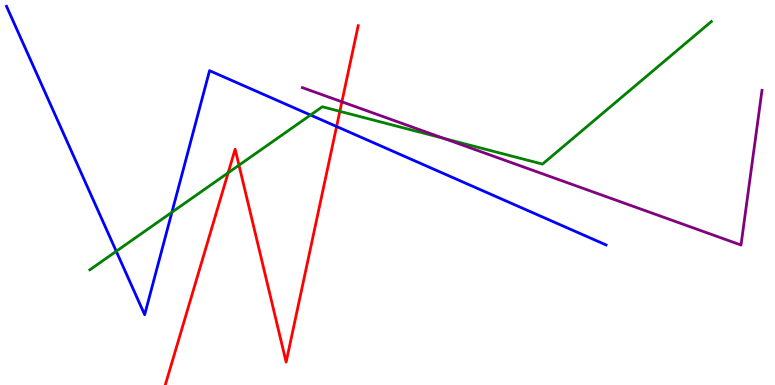[{'lines': ['blue', 'red'], 'intersections': [{'x': 4.34, 'y': 6.71}]}, {'lines': ['green', 'red'], 'intersections': [{'x': 2.94, 'y': 5.51}, {'x': 3.08, 'y': 5.71}, {'x': 4.39, 'y': 7.11}]}, {'lines': ['purple', 'red'], 'intersections': [{'x': 4.41, 'y': 7.36}]}, {'lines': ['blue', 'green'], 'intersections': [{'x': 1.5, 'y': 3.47}, {'x': 2.22, 'y': 4.49}, {'x': 4.01, 'y': 7.01}]}, {'lines': ['blue', 'purple'], 'intersections': []}, {'lines': ['green', 'purple'], 'intersections': [{'x': 5.73, 'y': 6.4}]}]